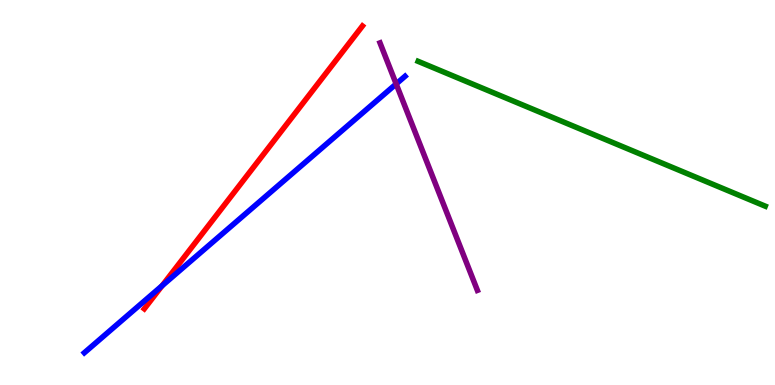[{'lines': ['blue', 'red'], 'intersections': [{'x': 2.09, 'y': 2.58}]}, {'lines': ['green', 'red'], 'intersections': []}, {'lines': ['purple', 'red'], 'intersections': []}, {'lines': ['blue', 'green'], 'intersections': []}, {'lines': ['blue', 'purple'], 'intersections': [{'x': 5.11, 'y': 7.82}]}, {'lines': ['green', 'purple'], 'intersections': []}]